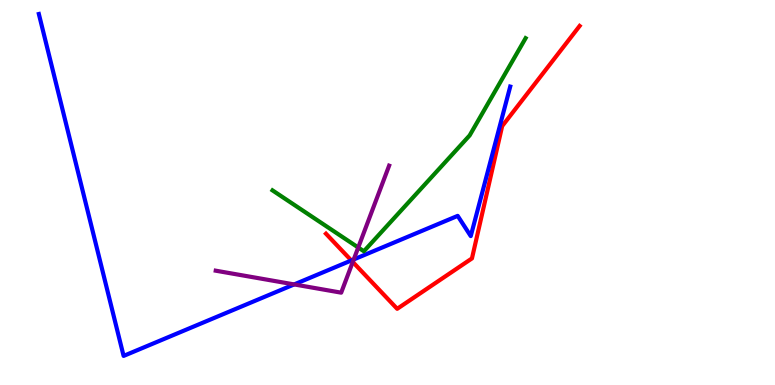[{'lines': ['blue', 'red'], 'intersections': [{'x': 4.53, 'y': 3.23}]}, {'lines': ['green', 'red'], 'intersections': []}, {'lines': ['purple', 'red'], 'intersections': [{'x': 4.55, 'y': 3.2}]}, {'lines': ['blue', 'green'], 'intersections': []}, {'lines': ['blue', 'purple'], 'intersections': [{'x': 3.8, 'y': 2.61}, {'x': 4.56, 'y': 3.26}]}, {'lines': ['green', 'purple'], 'intersections': [{'x': 4.62, 'y': 3.57}]}]